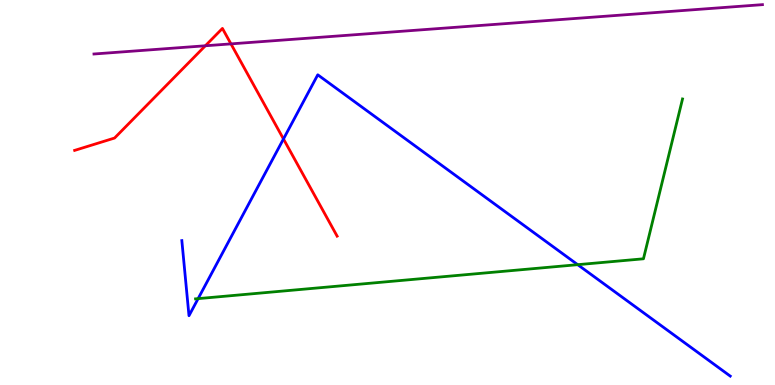[{'lines': ['blue', 'red'], 'intersections': [{'x': 3.66, 'y': 6.39}]}, {'lines': ['green', 'red'], 'intersections': []}, {'lines': ['purple', 'red'], 'intersections': [{'x': 2.65, 'y': 8.81}, {'x': 2.98, 'y': 8.86}]}, {'lines': ['blue', 'green'], 'intersections': [{'x': 2.56, 'y': 2.24}, {'x': 7.45, 'y': 3.13}]}, {'lines': ['blue', 'purple'], 'intersections': []}, {'lines': ['green', 'purple'], 'intersections': []}]